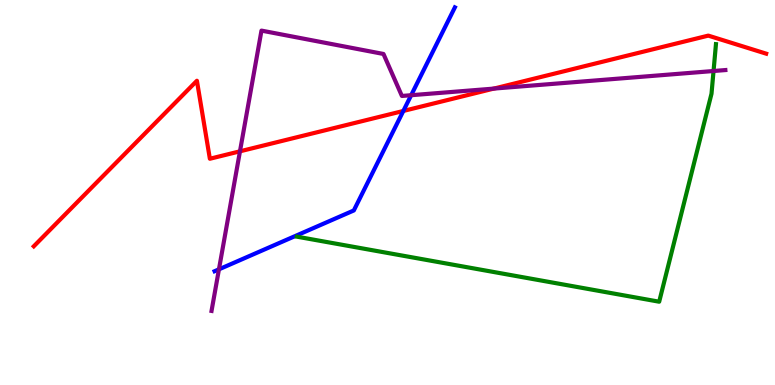[{'lines': ['blue', 'red'], 'intersections': [{'x': 5.2, 'y': 7.12}]}, {'lines': ['green', 'red'], 'intersections': []}, {'lines': ['purple', 'red'], 'intersections': [{'x': 3.1, 'y': 6.07}, {'x': 6.37, 'y': 7.7}]}, {'lines': ['blue', 'green'], 'intersections': []}, {'lines': ['blue', 'purple'], 'intersections': [{'x': 2.83, 'y': 3.0}, {'x': 5.31, 'y': 7.53}]}, {'lines': ['green', 'purple'], 'intersections': [{'x': 9.21, 'y': 8.16}]}]